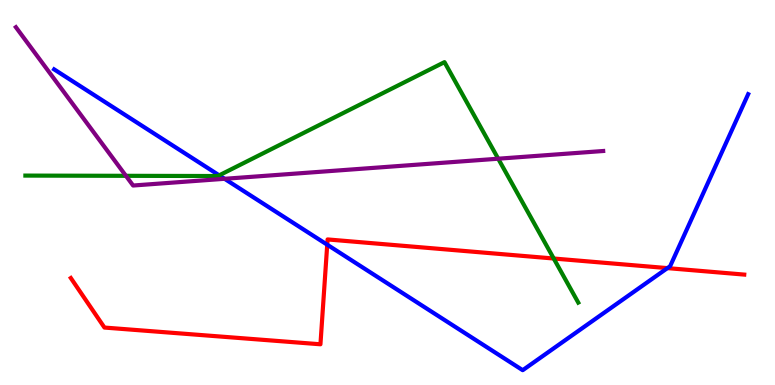[{'lines': ['blue', 'red'], 'intersections': [{'x': 4.22, 'y': 3.64}, {'x': 8.61, 'y': 3.04}]}, {'lines': ['green', 'red'], 'intersections': [{'x': 7.15, 'y': 3.29}]}, {'lines': ['purple', 'red'], 'intersections': []}, {'lines': ['blue', 'green'], 'intersections': [{'x': 2.83, 'y': 5.45}]}, {'lines': ['blue', 'purple'], 'intersections': [{'x': 2.9, 'y': 5.36}]}, {'lines': ['green', 'purple'], 'intersections': [{'x': 1.62, 'y': 5.43}, {'x': 6.43, 'y': 5.88}]}]